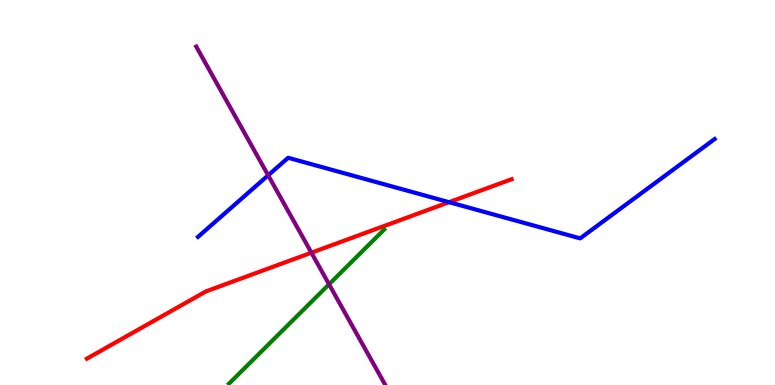[{'lines': ['blue', 'red'], 'intersections': [{'x': 5.79, 'y': 4.75}]}, {'lines': ['green', 'red'], 'intersections': []}, {'lines': ['purple', 'red'], 'intersections': [{'x': 4.02, 'y': 3.44}]}, {'lines': ['blue', 'green'], 'intersections': []}, {'lines': ['blue', 'purple'], 'intersections': [{'x': 3.46, 'y': 5.45}]}, {'lines': ['green', 'purple'], 'intersections': [{'x': 4.25, 'y': 2.62}]}]